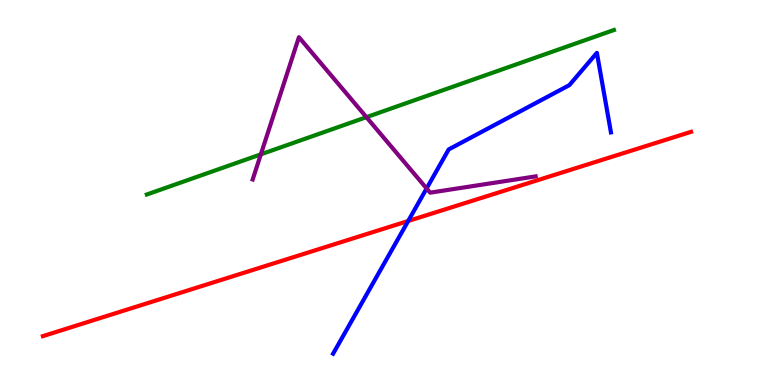[{'lines': ['blue', 'red'], 'intersections': [{'x': 5.27, 'y': 4.26}]}, {'lines': ['green', 'red'], 'intersections': []}, {'lines': ['purple', 'red'], 'intersections': []}, {'lines': ['blue', 'green'], 'intersections': []}, {'lines': ['blue', 'purple'], 'intersections': [{'x': 5.5, 'y': 5.1}]}, {'lines': ['green', 'purple'], 'intersections': [{'x': 3.37, 'y': 5.99}, {'x': 4.73, 'y': 6.96}]}]